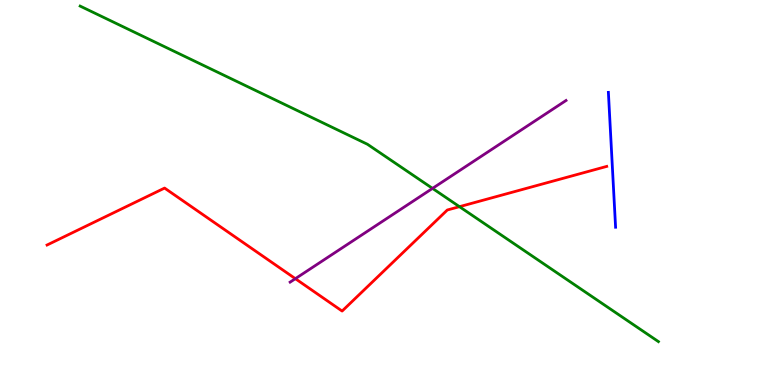[{'lines': ['blue', 'red'], 'intersections': []}, {'lines': ['green', 'red'], 'intersections': [{'x': 5.93, 'y': 4.63}]}, {'lines': ['purple', 'red'], 'intersections': [{'x': 3.81, 'y': 2.76}]}, {'lines': ['blue', 'green'], 'intersections': []}, {'lines': ['blue', 'purple'], 'intersections': []}, {'lines': ['green', 'purple'], 'intersections': [{'x': 5.58, 'y': 5.11}]}]